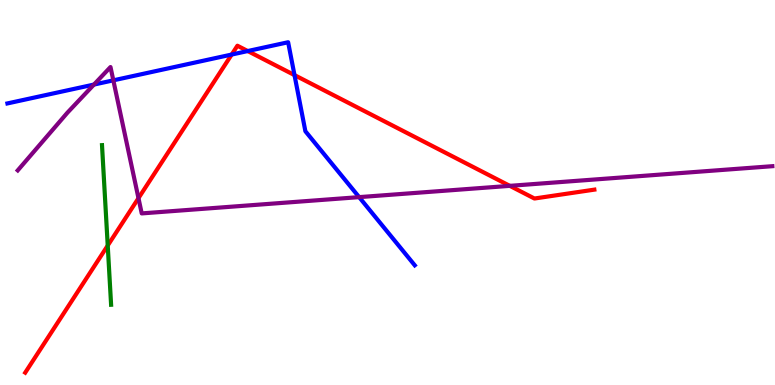[{'lines': ['blue', 'red'], 'intersections': [{'x': 2.99, 'y': 8.58}, {'x': 3.2, 'y': 8.67}, {'x': 3.8, 'y': 8.05}]}, {'lines': ['green', 'red'], 'intersections': [{'x': 1.39, 'y': 3.62}]}, {'lines': ['purple', 'red'], 'intersections': [{'x': 1.79, 'y': 4.85}, {'x': 6.58, 'y': 5.17}]}, {'lines': ['blue', 'green'], 'intersections': []}, {'lines': ['blue', 'purple'], 'intersections': [{'x': 1.21, 'y': 7.8}, {'x': 1.46, 'y': 7.91}, {'x': 4.63, 'y': 4.88}]}, {'lines': ['green', 'purple'], 'intersections': []}]